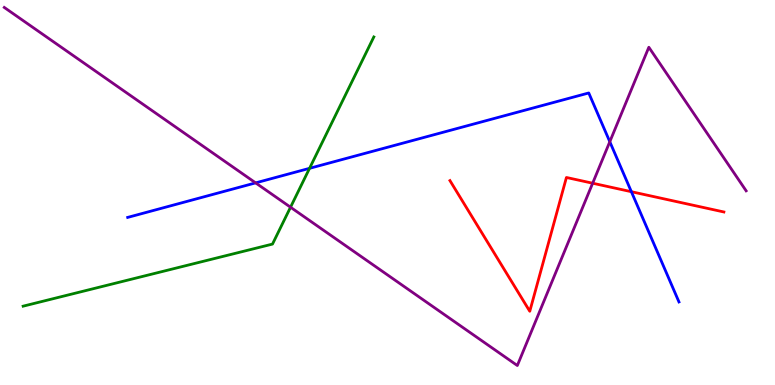[{'lines': ['blue', 'red'], 'intersections': [{'x': 8.15, 'y': 5.02}]}, {'lines': ['green', 'red'], 'intersections': []}, {'lines': ['purple', 'red'], 'intersections': [{'x': 7.65, 'y': 5.24}]}, {'lines': ['blue', 'green'], 'intersections': [{'x': 3.99, 'y': 5.63}]}, {'lines': ['blue', 'purple'], 'intersections': [{'x': 3.3, 'y': 5.25}, {'x': 7.87, 'y': 6.32}]}, {'lines': ['green', 'purple'], 'intersections': [{'x': 3.75, 'y': 4.62}]}]